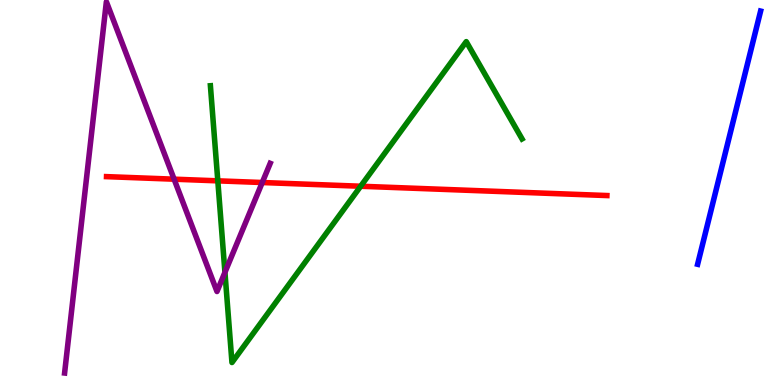[{'lines': ['blue', 'red'], 'intersections': []}, {'lines': ['green', 'red'], 'intersections': [{'x': 2.81, 'y': 5.3}, {'x': 4.65, 'y': 5.16}]}, {'lines': ['purple', 'red'], 'intersections': [{'x': 2.25, 'y': 5.35}, {'x': 3.38, 'y': 5.26}]}, {'lines': ['blue', 'green'], 'intersections': []}, {'lines': ['blue', 'purple'], 'intersections': []}, {'lines': ['green', 'purple'], 'intersections': [{'x': 2.9, 'y': 2.93}]}]